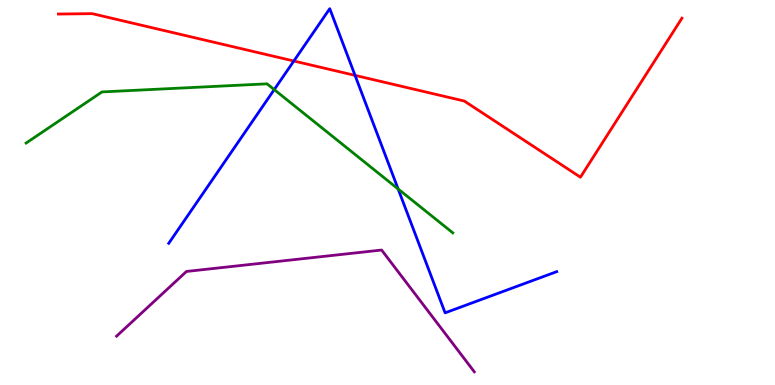[{'lines': ['blue', 'red'], 'intersections': [{'x': 3.79, 'y': 8.42}, {'x': 4.58, 'y': 8.04}]}, {'lines': ['green', 'red'], 'intersections': []}, {'lines': ['purple', 'red'], 'intersections': []}, {'lines': ['blue', 'green'], 'intersections': [{'x': 3.54, 'y': 7.67}, {'x': 5.14, 'y': 5.09}]}, {'lines': ['blue', 'purple'], 'intersections': []}, {'lines': ['green', 'purple'], 'intersections': []}]